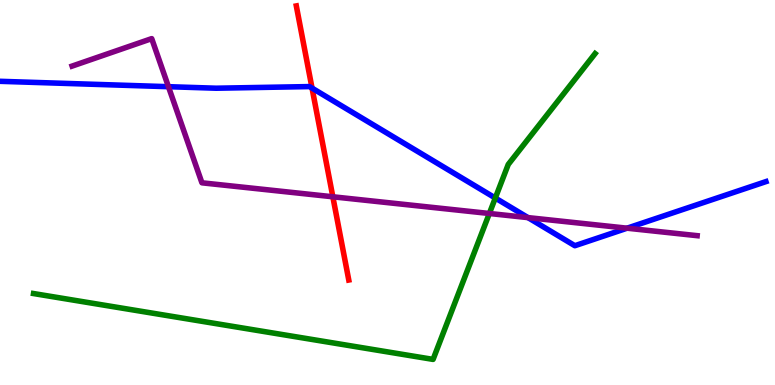[{'lines': ['blue', 'red'], 'intersections': [{'x': 4.03, 'y': 7.71}]}, {'lines': ['green', 'red'], 'intersections': []}, {'lines': ['purple', 'red'], 'intersections': [{'x': 4.29, 'y': 4.89}]}, {'lines': ['blue', 'green'], 'intersections': [{'x': 6.39, 'y': 4.86}]}, {'lines': ['blue', 'purple'], 'intersections': [{'x': 2.17, 'y': 7.75}, {'x': 6.81, 'y': 4.35}, {'x': 8.09, 'y': 4.07}]}, {'lines': ['green', 'purple'], 'intersections': [{'x': 6.31, 'y': 4.45}]}]